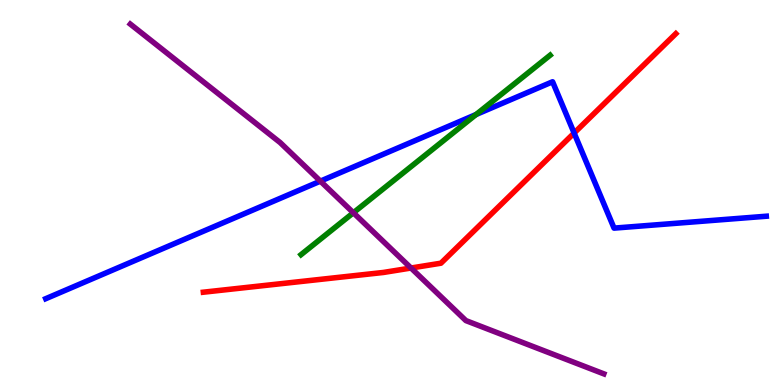[{'lines': ['blue', 'red'], 'intersections': [{'x': 7.41, 'y': 6.54}]}, {'lines': ['green', 'red'], 'intersections': []}, {'lines': ['purple', 'red'], 'intersections': [{'x': 5.3, 'y': 3.04}]}, {'lines': ['blue', 'green'], 'intersections': [{'x': 6.14, 'y': 7.03}]}, {'lines': ['blue', 'purple'], 'intersections': [{'x': 4.13, 'y': 5.3}]}, {'lines': ['green', 'purple'], 'intersections': [{'x': 4.56, 'y': 4.47}]}]